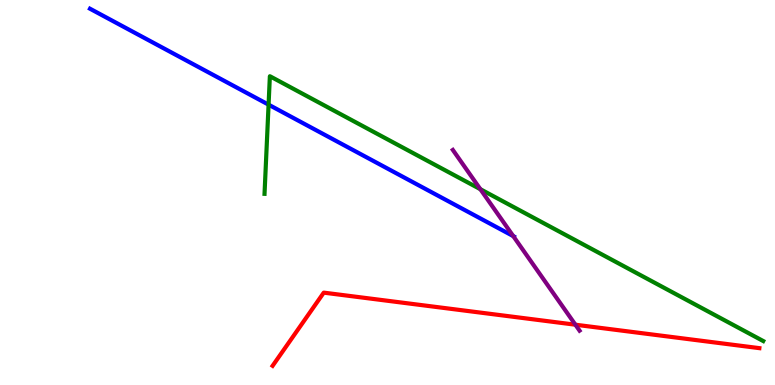[{'lines': ['blue', 'red'], 'intersections': []}, {'lines': ['green', 'red'], 'intersections': []}, {'lines': ['purple', 'red'], 'intersections': [{'x': 7.42, 'y': 1.57}]}, {'lines': ['blue', 'green'], 'intersections': [{'x': 3.47, 'y': 7.28}]}, {'lines': ['blue', 'purple'], 'intersections': [{'x': 6.62, 'y': 3.87}]}, {'lines': ['green', 'purple'], 'intersections': [{'x': 6.2, 'y': 5.09}]}]